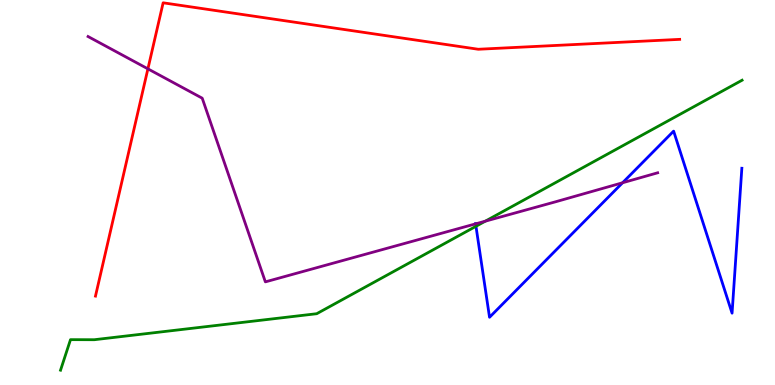[{'lines': ['blue', 'red'], 'intersections': []}, {'lines': ['green', 'red'], 'intersections': []}, {'lines': ['purple', 'red'], 'intersections': [{'x': 1.91, 'y': 8.21}]}, {'lines': ['blue', 'green'], 'intersections': [{'x': 6.14, 'y': 4.12}]}, {'lines': ['blue', 'purple'], 'intersections': [{'x': 6.14, 'y': 4.19}, {'x': 8.03, 'y': 5.25}]}, {'lines': ['green', 'purple'], 'intersections': [{'x': 6.26, 'y': 4.25}]}]